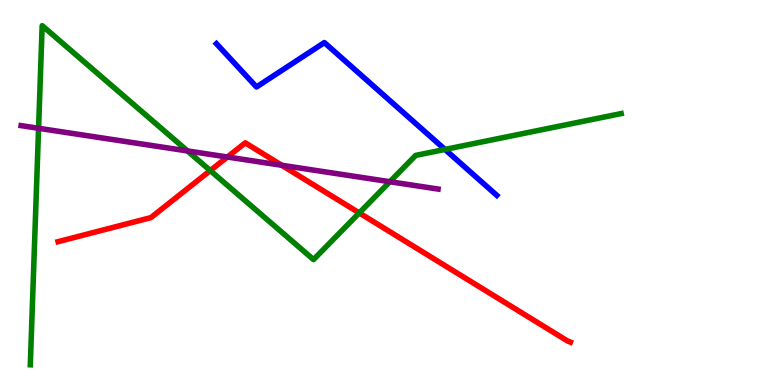[{'lines': ['blue', 'red'], 'intersections': []}, {'lines': ['green', 'red'], 'intersections': [{'x': 2.71, 'y': 5.57}, {'x': 4.64, 'y': 4.47}]}, {'lines': ['purple', 'red'], 'intersections': [{'x': 2.93, 'y': 5.92}, {'x': 3.64, 'y': 5.71}]}, {'lines': ['blue', 'green'], 'intersections': [{'x': 5.74, 'y': 6.12}]}, {'lines': ['blue', 'purple'], 'intersections': []}, {'lines': ['green', 'purple'], 'intersections': [{'x': 0.498, 'y': 6.67}, {'x': 2.42, 'y': 6.08}, {'x': 5.03, 'y': 5.28}]}]